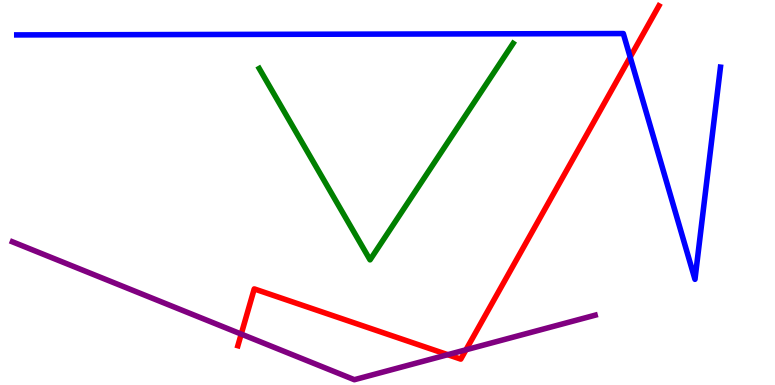[{'lines': ['blue', 'red'], 'intersections': [{'x': 8.13, 'y': 8.52}]}, {'lines': ['green', 'red'], 'intersections': []}, {'lines': ['purple', 'red'], 'intersections': [{'x': 3.11, 'y': 1.32}, {'x': 5.78, 'y': 0.787}, {'x': 6.01, 'y': 0.915}]}, {'lines': ['blue', 'green'], 'intersections': []}, {'lines': ['blue', 'purple'], 'intersections': []}, {'lines': ['green', 'purple'], 'intersections': []}]